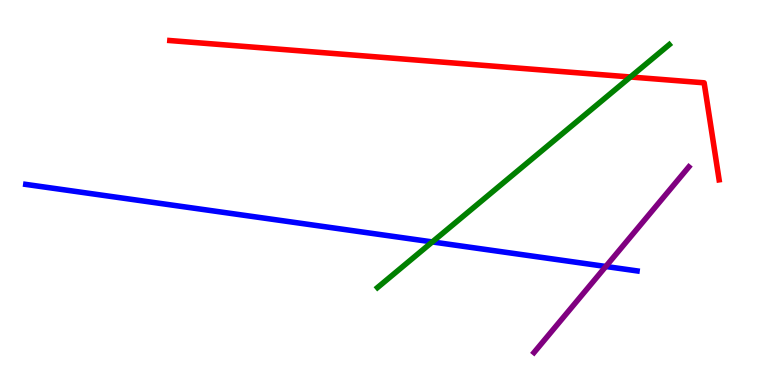[{'lines': ['blue', 'red'], 'intersections': []}, {'lines': ['green', 'red'], 'intersections': [{'x': 8.13, 'y': 8.0}]}, {'lines': ['purple', 'red'], 'intersections': []}, {'lines': ['blue', 'green'], 'intersections': [{'x': 5.58, 'y': 3.72}]}, {'lines': ['blue', 'purple'], 'intersections': [{'x': 7.82, 'y': 3.08}]}, {'lines': ['green', 'purple'], 'intersections': []}]